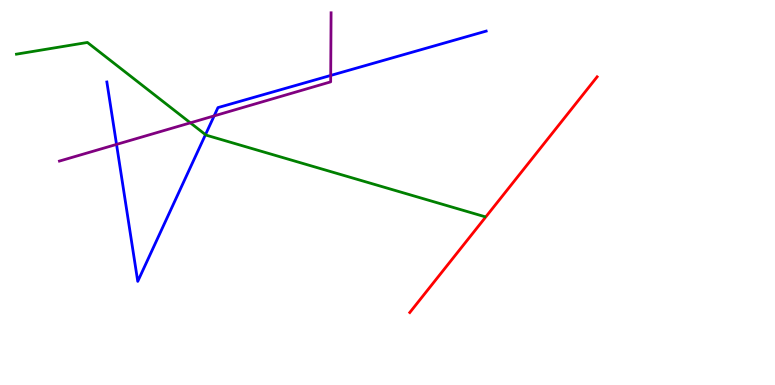[{'lines': ['blue', 'red'], 'intersections': []}, {'lines': ['green', 'red'], 'intersections': []}, {'lines': ['purple', 'red'], 'intersections': []}, {'lines': ['blue', 'green'], 'intersections': [{'x': 2.65, 'y': 6.5}]}, {'lines': ['blue', 'purple'], 'intersections': [{'x': 1.5, 'y': 6.25}, {'x': 2.76, 'y': 6.99}, {'x': 4.27, 'y': 8.04}]}, {'lines': ['green', 'purple'], 'intersections': [{'x': 2.46, 'y': 6.81}]}]